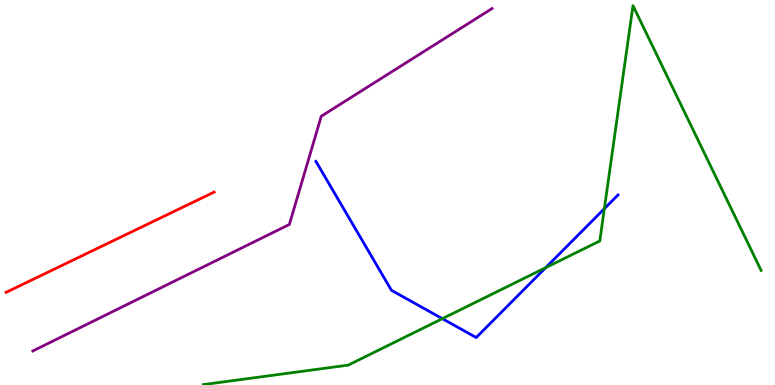[{'lines': ['blue', 'red'], 'intersections': []}, {'lines': ['green', 'red'], 'intersections': []}, {'lines': ['purple', 'red'], 'intersections': []}, {'lines': ['blue', 'green'], 'intersections': [{'x': 5.71, 'y': 1.72}, {'x': 7.04, 'y': 3.05}, {'x': 7.8, 'y': 4.58}]}, {'lines': ['blue', 'purple'], 'intersections': []}, {'lines': ['green', 'purple'], 'intersections': []}]